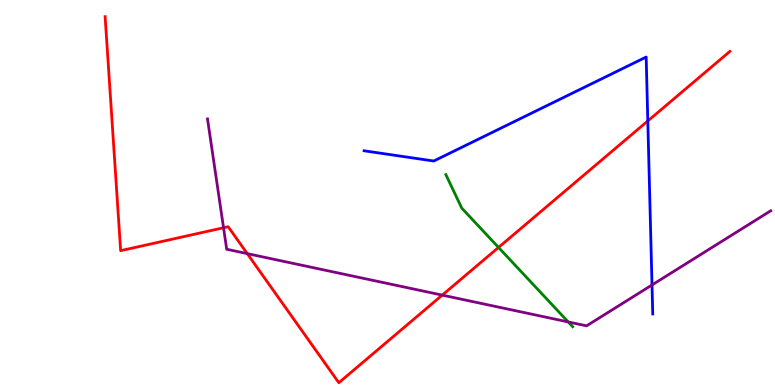[{'lines': ['blue', 'red'], 'intersections': [{'x': 8.36, 'y': 6.86}]}, {'lines': ['green', 'red'], 'intersections': [{'x': 6.43, 'y': 3.57}]}, {'lines': ['purple', 'red'], 'intersections': [{'x': 2.88, 'y': 4.08}, {'x': 3.19, 'y': 3.41}, {'x': 5.71, 'y': 2.33}]}, {'lines': ['blue', 'green'], 'intersections': []}, {'lines': ['blue', 'purple'], 'intersections': [{'x': 8.41, 'y': 2.6}]}, {'lines': ['green', 'purple'], 'intersections': [{'x': 7.33, 'y': 1.64}]}]